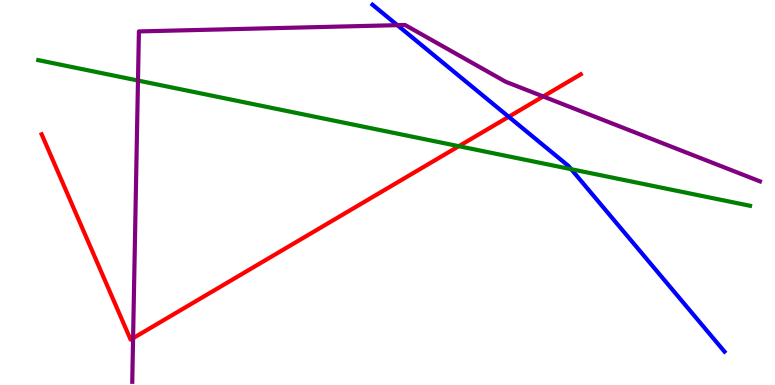[{'lines': ['blue', 'red'], 'intersections': [{'x': 6.56, 'y': 6.97}]}, {'lines': ['green', 'red'], 'intersections': [{'x': 5.92, 'y': 6.2}]}, {'lines': ['purple', 'red'], 'intersections': [{'x': 1.72, 'y': 1.22}, {'x': 7.01, 'y': 7.49}]}, {'lines': ['blue', 'green'], 'intersections': [{'x': 7.37, 'y': 5.61}]}, {'lines': ['blue', 'purple'], 'intersections': [{'x': 5.13, 'y': 9.35}]}, {'lines': ['green', 'purple'], 'intersections': [{'x': 1.78, 'y': 7.91}]}]